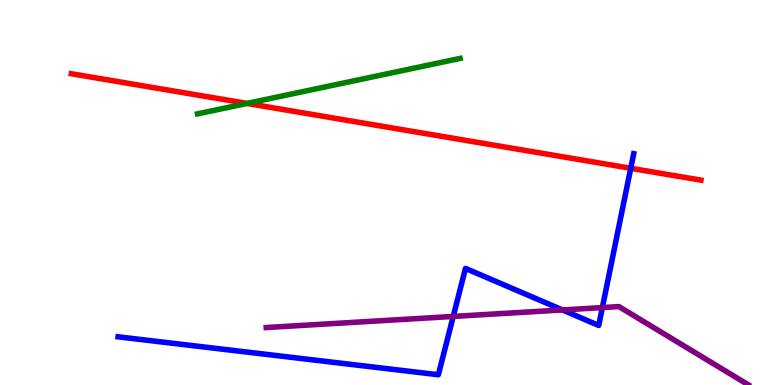[{'lines': ['blue', 'red'], 'intersections': [{'x': 8.14, 'y': 5.63}]}, {'lines': ['green', 'red'], 'intersections': [{'x': 3.19, 'y': 7.31}]}, {'lines': ['purple', 'red'], 'intersections': []}, {'lines': ['blue', 'green'], 'intersections': []}, {'lines': ['blue', 'purple'], 'intersections': [{'x': 5.85, 'y': 1.78}, {'x': 7.26, 'y': 1.95}, {'x': 7.77, 'y': 2.01}]}, {'lines': ['green', 'purple'], 'intersections': []}]